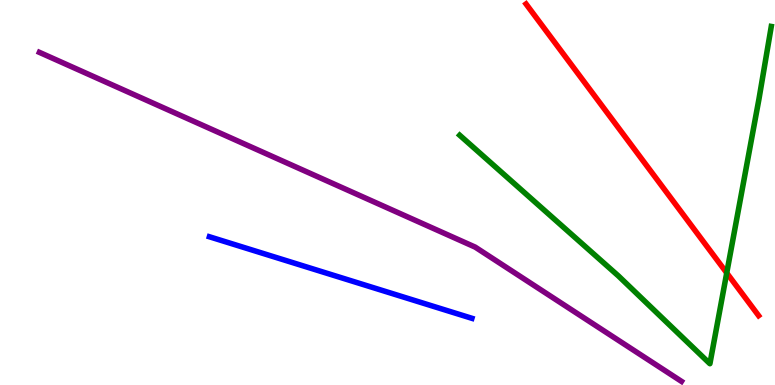[{'lines': ['blue', 'red'], 'intersections': []}, {'lines': ['green', 'red'], 'intersections': [{'x': 9.38, 'y': 2.91}]}, {'lines': ['purple', 'red'], 'intersections': []}, {'lines': ['blue', 'green'], 'intersections': []}, {'lines': ['blue', 'purple'], 'intersections': []}, {'lines': ['green', 'purple'], 'intersections': []}]